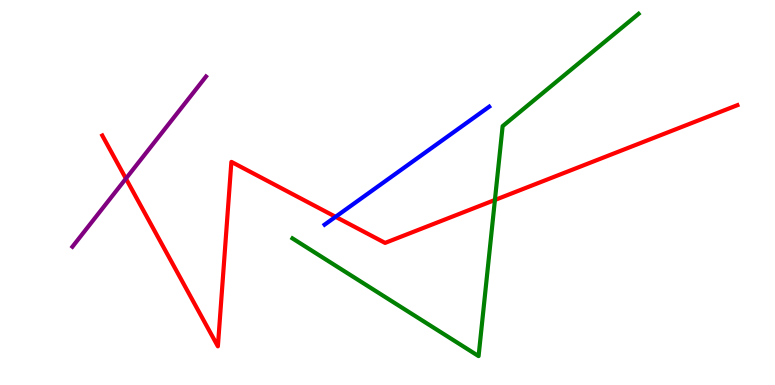[{'lines': ['blue', 'red'], 'intersections': [{'x': 4.33, 'y': 4.37}]}, {'lines': ['green', 'red'], 'intersections': [{'x': 6.39, 'y': 4.81}]}, {'lines': ['purple', 'red'], 'intersections': [{'x': 1.62, 'y': 5.36}]}, {'lines': ['blue', 'green'], 'intersections': []}, {'lines': ['blue', 'purple'], 'intersections': []}, {'lines': ['green', 'purple'], 'intersections': []}]